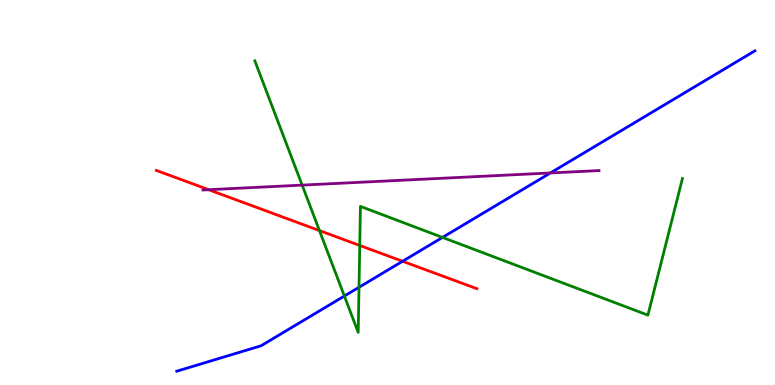[{'lines': ['blue', 'red'], 'intersections': [{'x': 5.19, 'y': 3.21}]}, {'lines': ['green', 'red'], 'intersections': [{'x': 4.12, 'y': 4.01}, {'x': 4.64, 'y': 3.62}]}, {'lines': ['purple', 'red'], 'intersections': [{'x': 2.69, 'y': 5.07}]}, {'lines': ['blue', 'green'], 'intersections': [{'x': 4.44, 'y': 2.31}, {'x': 4.63, 'y': 2.54}, {'x': 5.71, 'y': 3.83}]}, {'lines': ['blue', 'purple'], 'intersections': [{'x': 7.1, 'y': 5.51}]}, {'lines': ['green', 'purple'], 'intersections': [{'x': 3.9, 'y': 5.19}]}]